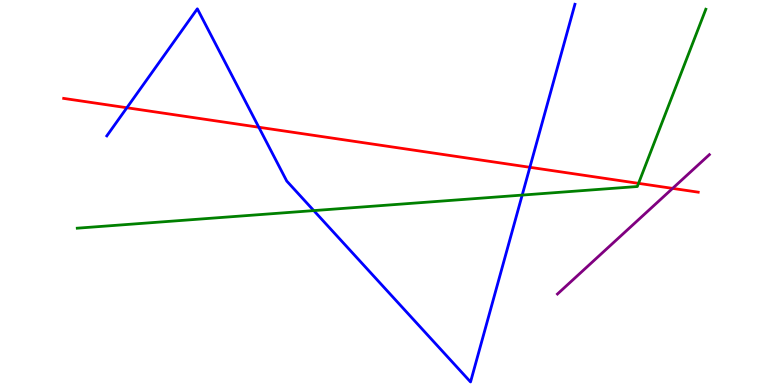[{'lines': ['blue', 'red'], 'intersections': [{'x': 1.64, 'y': 7.2}, {'x': 3.34, 'y': 6.7}, {'x': 6.84, 'y': 5.65}]}, {'lines': ['green', 'red'], 'intersections': [{'x': 8.24, 'y': 5.24}]}, {'lines': ['purple', 'red'], 'intersections': [{'x': 8.68, 'y': 5.11}]}, {'lines': ['blue', 'green'], 'intersections': [{'x': 4.05, 'y': 4.53}, {'x': 6.74, 'y': 4.93}]}, {'lines': ['blue', 'purple'], 'intersections': []}, {'lines': ['green', 'purple'], 'intersections': []}]